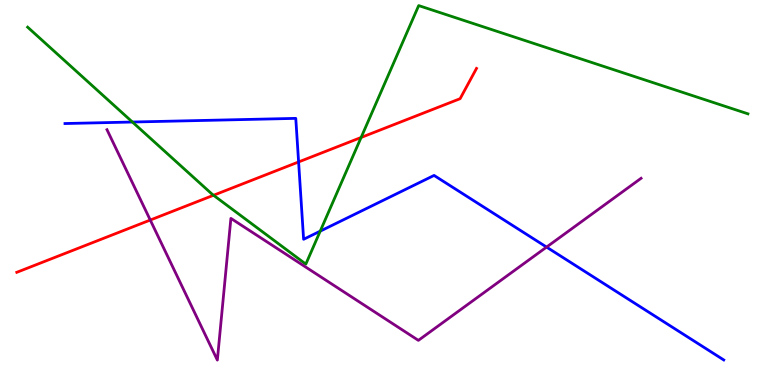[{'lines': ['blue', 'red'], 'intersections': [{'x': 3.85, 'y': 5.79}]}, {'lines': ['green', 'red'], 'intersections': [{'x': 2.76, 'y': 4.93}, {'x': 4.66, 'y': 6.43}]}, {'lines': ['purple', 'red'], 'intersections': [{'x': 1.94, 'y': 4.28}]}, {'lines': ['blue', 'green'], 'intersections': [{'x': 1.71, 'y': 6.83}, {'x': 4.13, 'y': 4.0}]}, {'lines': ['blue', 'purple'], 'intersections': [{'x': 7.05, 'y': 3.58}]}, {'lines': ['green', 'purple'], 'intersections': []}]